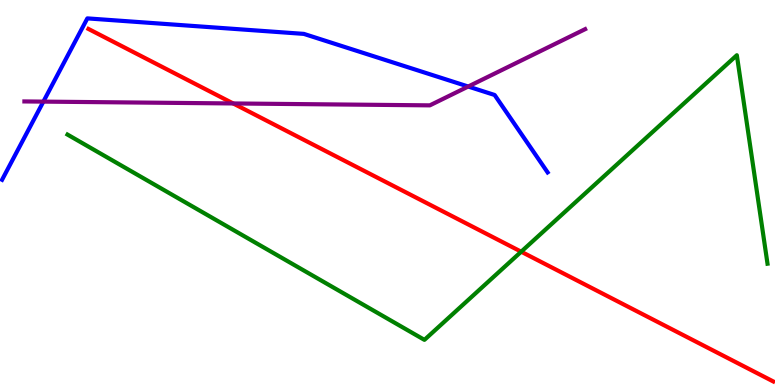[{'lines': ['blue', 'red'], 'intersections': []}, {'lines': ['green', 'red'], 'intersections': [{'x': 6.73, 'y': 3.46}]}, {'lines': ['purple', 'red'], 'intersections': [{'x': 3.01, 'y': 7.31}]}, {'lines': ['blue', 'green'], 'intersections': []}, {'lines': ['blue', 'purple'], 'intersections': [{'x': 0.56, 'y': 7.36}, {'x': 6.04, 'y': 7.75}]}, {'lines': ['green', 'purple'], 'intersections': []}]